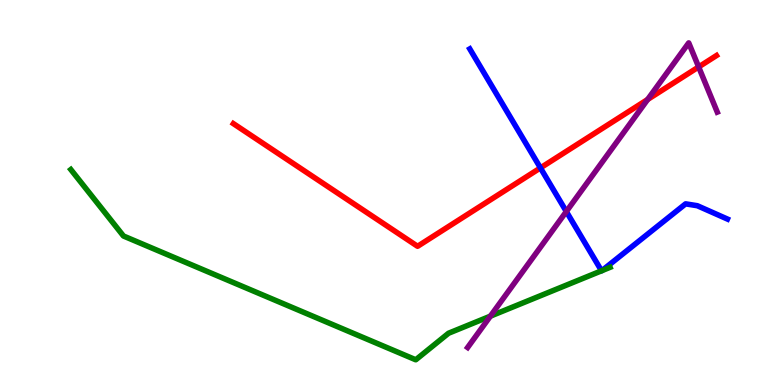[{'lines': ['blue', 'red'], 'intersections': [{'x': 6.97, 'y': 5.64}]}, {'lines': ['green', 'red'], 'intersections': []}, {'lines': ['purple', 'red'], 'intersections': [{'x': 8.36, 'y': 7.42}, {'x': 9.01, 'y': 8.26}]}, {'lines': ['blue', 'green'], 'intersections': [{'x': 7.76, 'y': 2.97}, {'x': 7.77, 'y': 2.97}]}, {'lines': ['blue', 'purple'], 'intersections': [{'x': 7.31, 'y': 4.51}]}, {'lines': ['green', 'purple'], 'intersections': [{'x': 6.33, 'y': 1.79}]}]